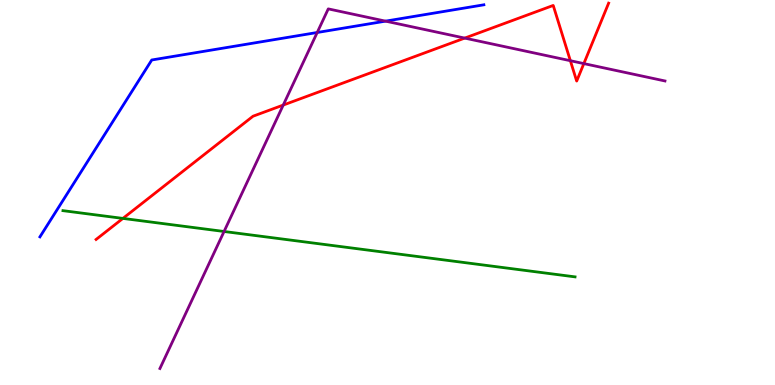[{'lines': ['blue', 'red'], 'intersections': []}, {'lines': ['green', 'red'], 'intersections': [{'x': 1.59, 'y': 4.33}]}, {'lines': ['purple', 'red'], 'intersections': [{'x': 3.65, 'y': 7.27}, {'x': 6.0, 'y': 9.01}, {'x': 7.36, 'y': 8.42}, {'x': 7.53, 'y': 8.35}]}, {'lines': ['blue', 'green'], 'intersections': []}, {'lines': ['blue', 'purple'], 'intersections': [{'x': 4.09, 'y': 9.16}, {'x': 4.97, 'y': 9.45}]}, {'lines': ['green', 'purple'], 'intersections': [{'x': 2.89, 'y': 3.99}]}]